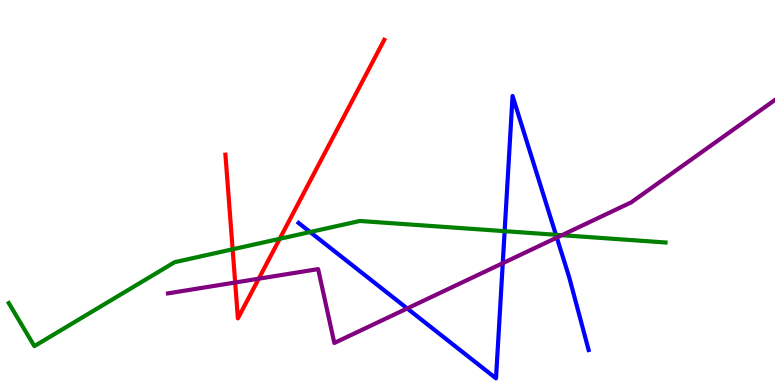[{'lines': ['blue', 'red'], 'intersections': []}, {'lines': ['green', 'red'], 'intersections': [{'x': 3.0, 'y': 3.53}, {'x': 3.61, 'y': 3.8}]}, {'lines': ['purple', 'red'], 'intersections': [{'x': 3.03, 'y': 2.66}, {'x': 3.34, 'y': 2.76}]}, {'lines': ['blue', 'green'], 'intersections': [{'x': 4.0, 'y': 3.97}, {'x': 6.51, 'y': 4.0}, {'x': 7.17, 'y': 3.9}]}, {'lines': ['blue', 'purple'], 'intersections': [{'x': 5.25, 'y': 1.99}, {'x': 6.49, 'y': 3.16}, {'x': 7.18, 'y': 3.83}]}, {'lines': ['green', 'purple'], 'intersections': [{'x': 7.25, 'y': 3.89}]}]